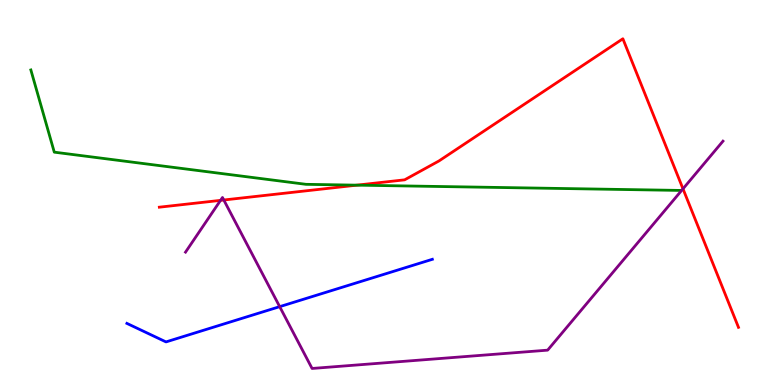[{'lines': ['blue', 'red'], 'intersections': []}, {'lines': ['green', 'red'], 'intersections': [{'x': 4.61, 'y': 5.19}]}, {'lines': ['purple', 'red'], 'intersections': [{'x': 2.85, 'y': 4.8}, {'x': 2.89, 'y': 4.81}, {'x': 8.81, 'y': 5.1}]}, {'lines': ['blue', 'green'], 'intersections': []}, {'lines': ['blue', 'purple'], 'intersections': [{'x': 3.61, 'y': 2.03}]}, {'lines': ['green', 'purple'], 'intersections': []}]